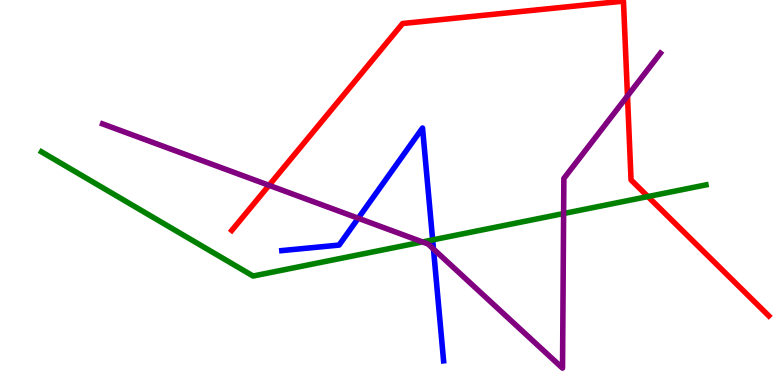[{'lines': ['blue', 'red'], 'intersections': []}, {'lines': ['green', 'red'], 'intersections': [{'x': 8.36, 'y': 4.89}]}, {'lines': ['purple', 'red'], 'intersections': [{'x': 3.47, 'y': 5.19}, {'x': 8.1, 'y': 7.51}]}, {'lines': ['blue', 'green'], 'intersections': [{'x': 5.58, 'y': 3.77}]}, {'lines': ['blue', 'purple'], 'intersections': [{'x': 4.62, 'y': 4.33}, {'x': 5.59, 'y': 3.53}]}, {'lines': ['green', 'purple'], 'intersections': [{'x': 5.45, 'y': 3.72}, {'x': 7.27, 'y': 4.45}]}]